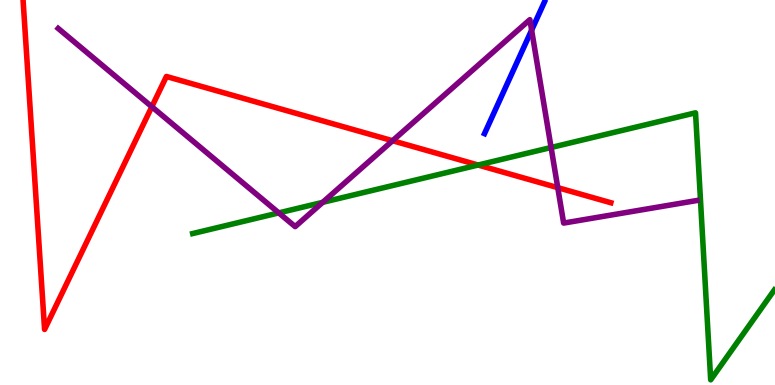[{'lines': ['blue', 'red'], 'intersections': []}, {'lines': ['green', 'red'], 'intersections': [{'x': 6.17, 'y': 5.71}]}, {'lines': ['purple', 'red'], 'intersections': [{'x': 1.96, 'y': 7.23}, {'x': 5.07, 'y': 6.34}, {'x': 7.2, 'y': 5.13}]}, {'lines': ['blue', 'green'], 'intersections': []}, {'lines': ['blue', 'purple'], 'intersections': [{'x': 6.86, 'y': 9.22}]}, {'lines': ['green', 'purple'], 'intersections': [{'x': 3.6, 'y': 4.47}, {'x': 4.16, 'y': 4.74}, {'x': 7.11, 'y': 6.17}]}]